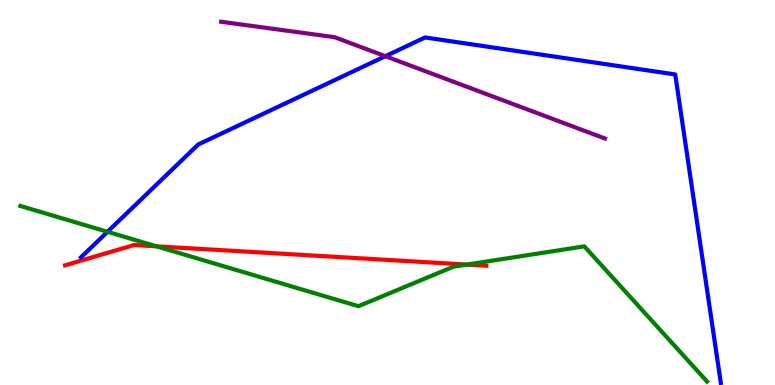[{'lines': ['blue', 'red'], 'intersections': []}, {'lines': ['green', 'red'], 'intersections': [{'x': 2.02, 'y': 3.6}, {'x': 6.02, 'y': 3.13}]}, {'lines': ['purple', 'red'], 'intersections': []}, {'lines': ['blue', 'green'], 'intersections': [{'x': 1.39, 'y': 3.98}]}, {'lines': ['blue', 'purple'], 'intersections': [{'x': 4.97, 'y': 8.54}]}, {'lines': ['green', 'purple'], 'intersections': []}]